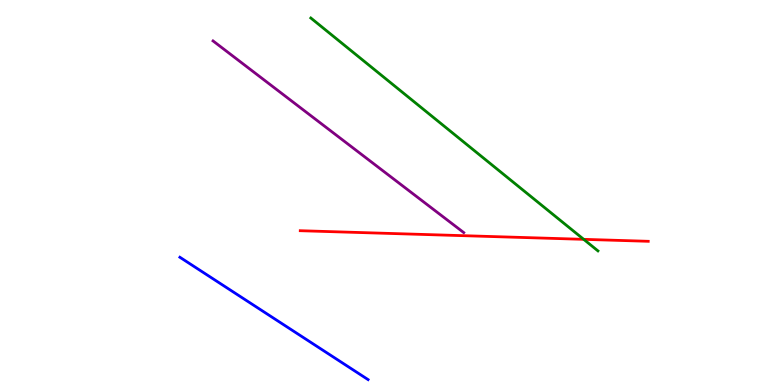[{'lines': ['blue', 'red'], 'intersections': []}, {'lines': ['green', 'red'], 'intersections': [{'x': 7.53, 'y': 3.78}]}, {'lines': ['purple', 'red'], 'intersections': []}, {'lines': ['blue', 'green'], 'intersections': []}, {'lines': ['blue', 'purple'], 'intersections': []}, {'lines': ['green', 'purple'], 'intersections': []}]